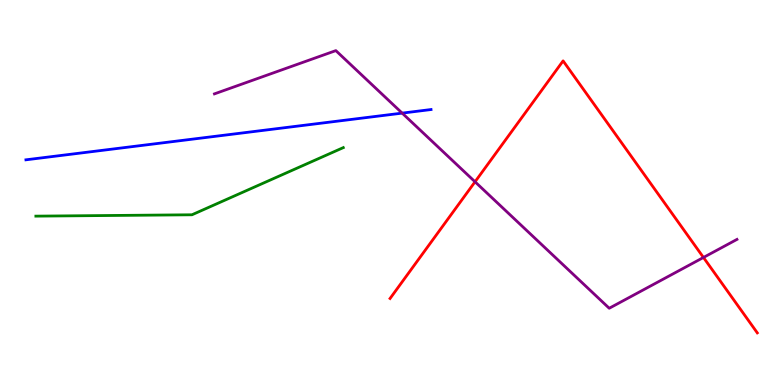[{'lines': ['blue', 'red'], 'intersections': []}, {'lines': ['green', 'red'], 'intersections': []}, {'lines': ['purple', 'red'], 'intersections': [{'x': 6.13, 'y': 5.28}, {'x': 9.08, 'y': 3.31}]}, {'lines': ['blue', 'green'], 'intersections': []}, {'lines': ['blue', 'purple'], 'intersections': [{'x': 5.19, 'y': 7.06}]}, {'lines': ['green', 'purple'], 'intersections': []}]